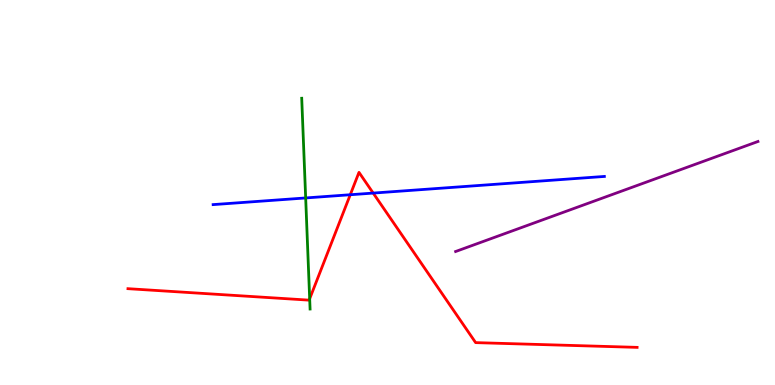[{'lines': ['blue', 'red'], 'intersections': [{'x': 4.52, 'y': 4.94}, {'x': 4.82, 'y': 4.98}]}, {'lines': ['green', 'red'], 'intersections': [{'x': 4.0, 'y': 2.24}]}, {'lines': ['purple', 'red'], 'intersections': []}, {'lines': ['blue', 'green'], 'intersections': [{'x': 3.94, 'y': 4.86}]}, {'lines': ['blue', 'purple'], 'intersections': []}, {'lines': ['green', 'purple'], 'intersections': []}]